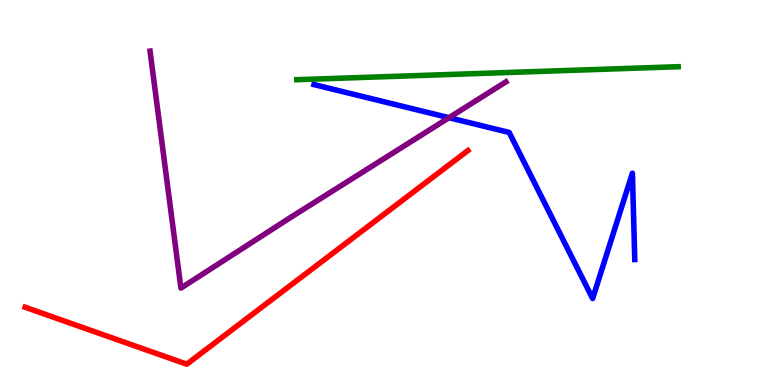[{'lines': ['blue', 'red'], 'intersections': []}, {'lines': ['green', 'red'], 'intersections': []}, {'lines': ['purple', 'red'], 'intersections': []}, {'lines': ['blue', 'green'], 'intersections': []}, {'lines': ['blue', 'purple'], 'intersections': [{'x': 5.79, 'y': 6.94}]}, {'lines': ['green', 'purple'], 'intersections': []}]